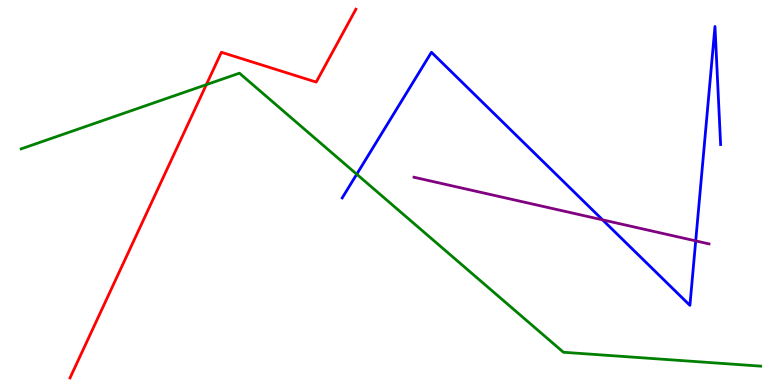[{'lines': ['blue', 'red'], 'intersections': []}, {'lines': ['green', 'red'], 'intersections': [{'x': 2.66, 'y': 7.8}]}, {'lines': ['purple', 'red'], 'intersections': []}, {'lines': ['blue', 'green'], 'intersections': [{'x': 4.6, 'y': 5.47}]}, {'lines': ['blue', 'purple'], 'intersections': [{'x': 7.78, 'y': 4.29}, {'x': 8.98, 'y': 3.74}]}, {'lines': ['green', 'purple'], 'intersections': []}]